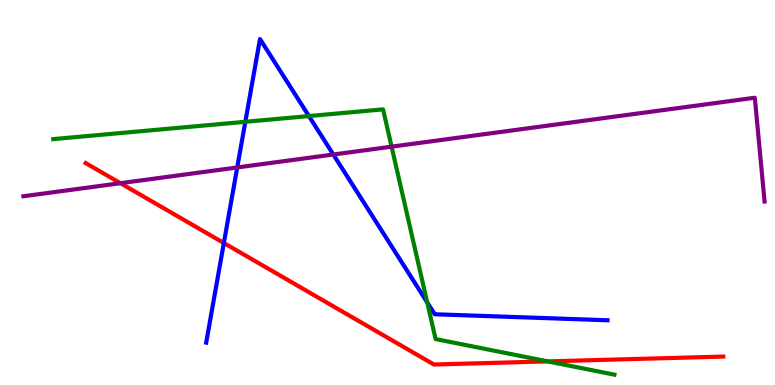[{'lines': ['blue', 'red'], 'intersections': [{'x': 2.89, 'y': 3.69}]}, {'lines': ['green', 'red'], 'intersections': [{'x': 7.07, 'y': 0.613}]}, {'lines': ['purple', 'red'], 'intersections': [{'x': 1.55, 'y': 5.24}]}, {'lines': ['blue', 'green'], 'intersections': [{'x': 3.17, 'y': 6.84}, {'x': 3.99, 'y': 6.99}, {'x': 5.51, 'y': 2.15}]}, {'lines': ['blue', 'purple'], 'intersections': [{'x': 3.06, 'y': 5.65}, {'x': 4.3, 'y': 5.99}]}, {'lines': ['green', 'purple'], 'intersections': [{'x': 5.05, 'y': 6.19}]}]